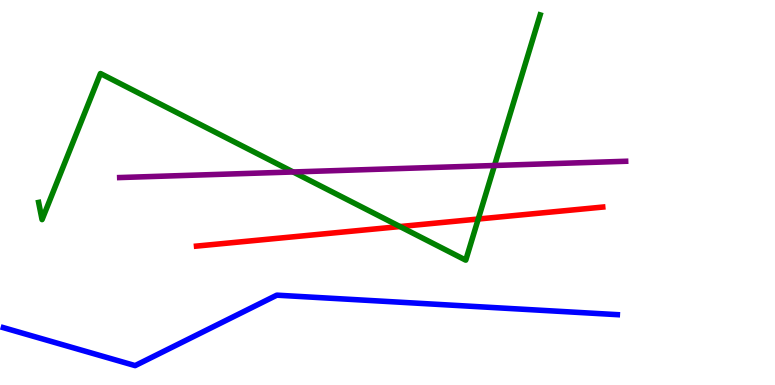[{'lines': ['blue', 'red'], 'intersections': []}, {'lines': ['green', 'red'], 'intersections': [{'x': 5.16, 'y': 4.12}, {'x': 6.17, 'y': 4.31}]}, {'lines': ['purple', 'red'], 'intersections': []}, {'lines': ['blue', 'green'], 'intersections': []}, {'lines': ['blue', 'purple'], 'intersections': []}, {'lines': ['green', 'purple'], 'intersections': [{'x': 3.78, 'y': 5.53}, {'x': 6.38, 'y': 5.7}]}]